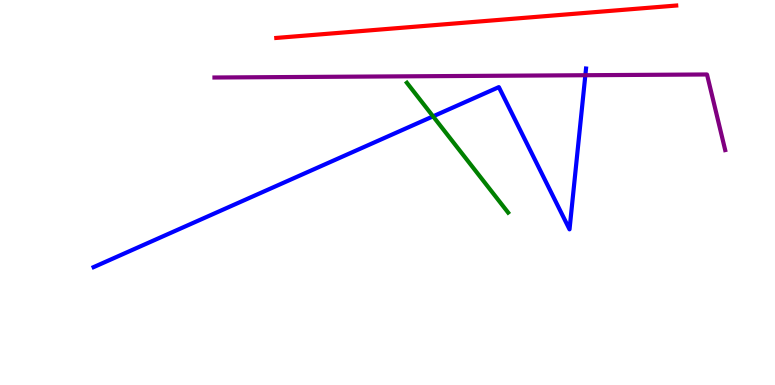[{'lines': ['blue', 'red'], 'intersections': []}, {'lines': ['green', 'red'], 'intersections': []}, {'lines': ['purple', 'red'], 'intersections': []}, {'lines': ['blue', 'green'], 'intersections': [{'x': 5.59, 'y': 6.98}]}, {'lines': ['blue', 'purple'], 'intersections': [{'x': 7.55, 'y': 8.05}]}, {'lines': ['green', 'purple'], 'intersections': []}]